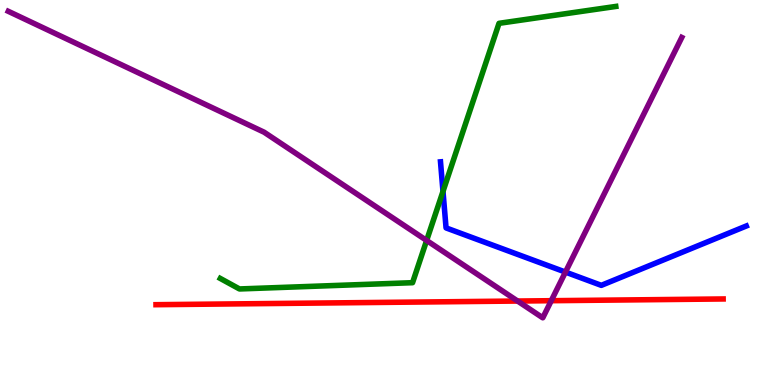[{'lines': ['blue', 'red'], 'intersections': []}, {'lines': ['green', 'red'], 'intersections': []}, {'lines': ['purple', 'red'], 'intersections': [{'x': 6.68, 'y': 2.18}, {'x': 7.11, 'y': 2.19}]}, {'lines': ['blue', 'green'], 'intersections': [{'x': 5.72, 'y': 5.03}]}, {'lines': ['blue', 'purple'], 'intersections': [{'x': 7.3, 'y': 2.93}]}, {'lines': ['green', 'purple'], 'intersections': [{'x': 5.5, 'y': 3.75}]}]